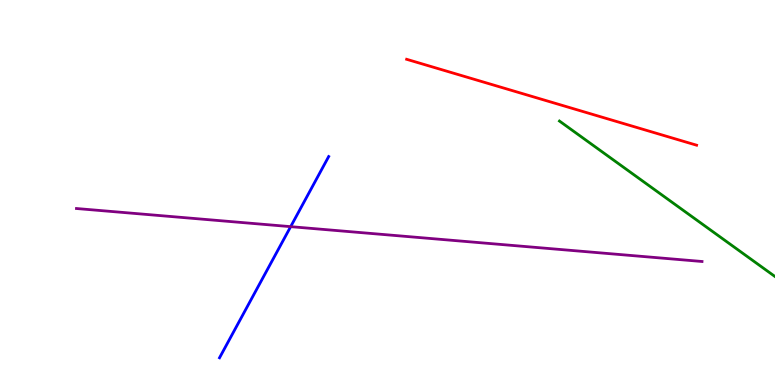[{'lines': ['blue', 'red'], 'intersections': []}, {'lines': ['green', 'red'], 'intersections': []}, {'lines': ['purple', 'red'], 'intersections': []}, {'lines': ['blue', 'green'], 'intersections': []}, {'lines': ['blue', 'purple'], 'intersections': [{'x': 3.75, 'y': 4.11}]}, {'lines': ['green', 'purple'], 'intersections': []}]